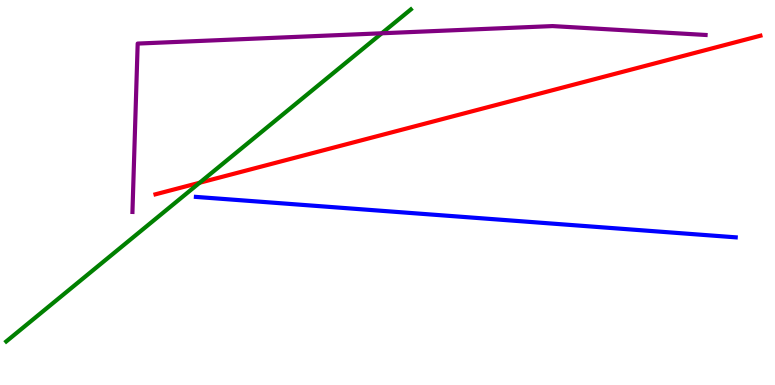[{'lines': ['blue', 'red'], 'intersections': []}, {'lines': ['green', 'red'], 'intersections': [{'x': 2.58, 'y': 5.25}]}, {'lines': ['purple', 'red'], 'intersections': []}, {'lines': ['blue', 'green'], 'intersections': []}, {'lines': ['blue', 'purple'], 'intersections': []}, {'lines': ['green', 'purple'], 'intersections': [{'x': 4.93, 'y': 9.14}]}]